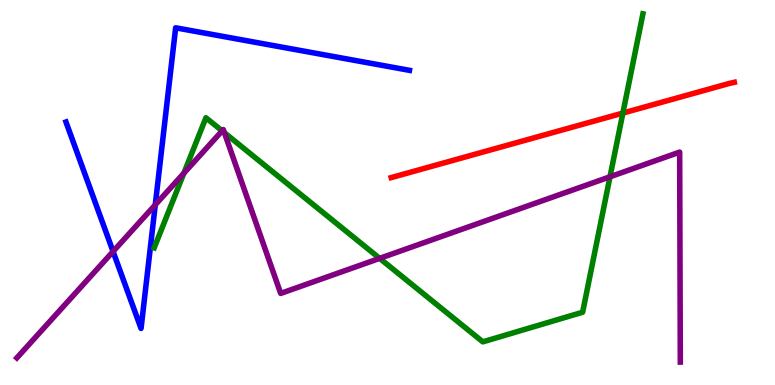[{'lines': ['blue', 'red'], 'intersections': []}, {'lines': ['green', 'red'], 'intersections': [{'x': 8.04, 'y': 7.06}]}, {'lines': ['purple', 'red'], 'intersections': []}, {'lines': ['blue', 'green'], 'intersections': []}, {'lines': ['blue', 'purple'], 'intersections': [{'x': 1.46, 'y': 3.47}, {'x': 2.0, 'y': 4.68}]}, {'lines': ['green', 'purple'], 'intersections': [{'x': 2.37, 'y': 5.5}, {'x': 2.87, 'y': 6.6}, {'x': 2.9, 'y': 6.55}, {'x': 4.9, 'y': 3.29}, {'x': 7.87, 'y': 5.41}]}]